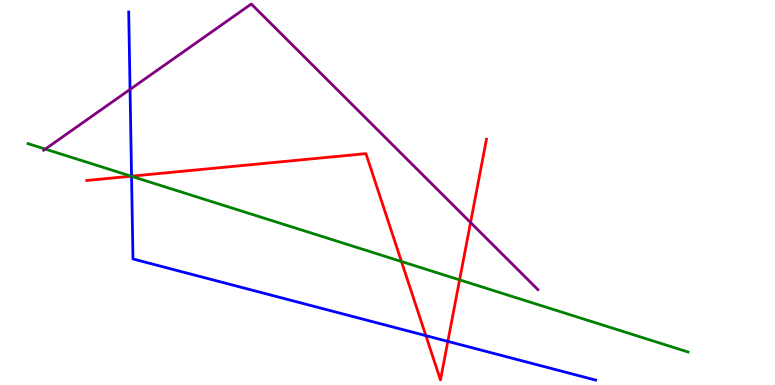[{'lines': ['blue', 'red'], 'intersections': [{'x': 1.7, 'y': 5.42}, {'x': 5.5, 'y': 1.28}, {'x': 5.78, 'y': 1.13}]}, {'lines': ['green', 'red'], 'intersections': [{'x': 1.69, 'y': 5.42}, {'x': 5.18, 'y': 3.21}, {'x': 5.93, 'y': 2.73}]}, {'lines': ['purple', 'red'], 'intersections': [{'x': 6.07, 'y': 4.22}]}, {'lines': ['blue', 'green'], 'intersections': [{'x': 1.7, 'y': 5.42}]}, {'lines': ['blue', 'purple'], 'intersections': [{'x': 1.68, 'y': 7.68}]}, {'lines': ['green', 'purple'], 'intersections': [{'x': 0.585, 'y': 6.13}]}]